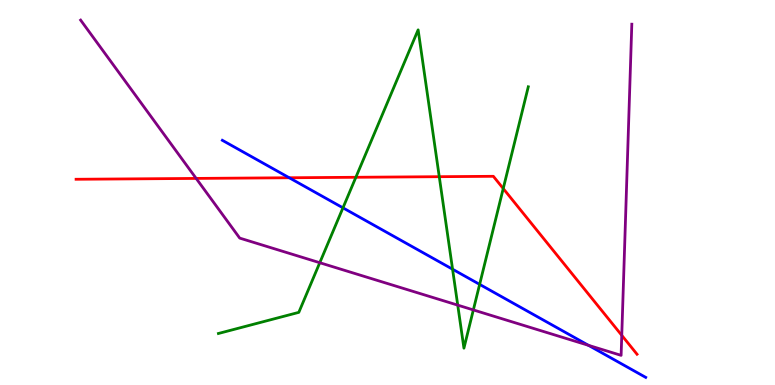[{'lines': ['blue', 'red'], 'intersections': [{'x': 3.73, 'y': 5.38}]}, {'lines': ['green', 'red'], 'intersections': [{'x': 4.59, 'y': 5.4}, {'x': 5.67, 'y': 5.41}, {'x': 6.49, 'y': 5.1}]}, {'lines': ['purple', 'red'], 'intersections': [{'x': 2.53, 'y': 5.37}, {'x': 8.02, 'y': 1.29}]}, {'lines': ['blue', 'green'], 'intersections': [{'x': 4.43, 'y': 4.6}, {'x': 5.84, 'y': 3.01}, {'x': 6.19, 'y': 2.61}]}, {'lines': ['blue', 'purple'], 'intersections': [{'x': 7.59, 'y': 1.03}]}, {'lines': ['green', 'purple'], 'intersections': [{'x': 4.13, 'y': 3.18}, {'x': 5.91, 'y': 2.07}, {'x': 6.11, 'y': 1.95}]}]